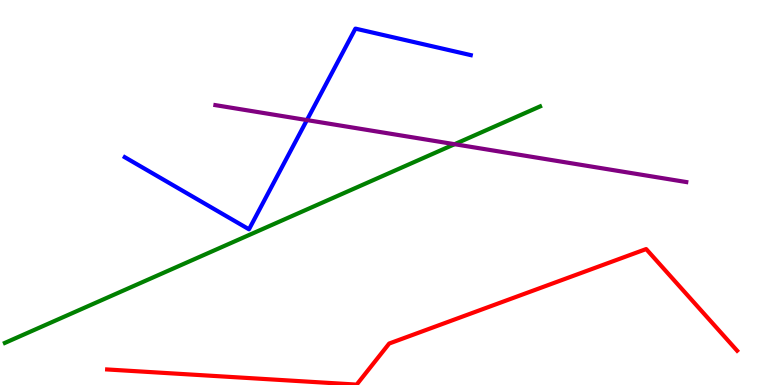[{'lines': ['blue', 'red'], 'intersections': []}, {'lines': ['green', 'red'], 'intersections': []}, {'lines': ['purple', 'red'], 'intersections': []}, {'lines': ['blue', 'green'], 'intersections': []}, {'lines': ['blue', 'purple'], 'intersections': [{'x': 3.96, 'y': 6.88}]}, {'lines': ['green', 'purple'], 'intersections': [{'x': 5.87, 'y': 6.25}]}]